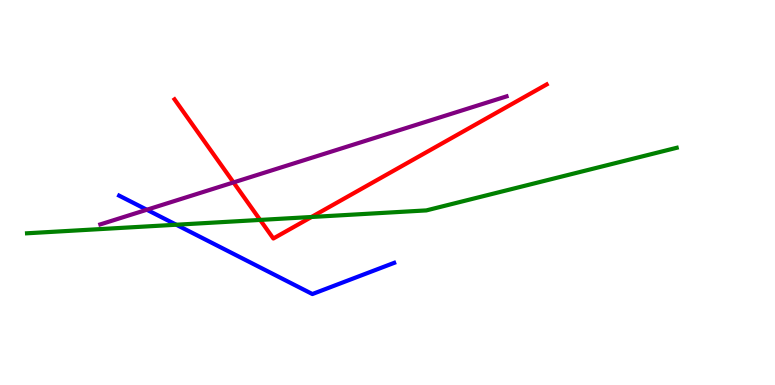[{'lines': ['blue', 'red'], 'intersections': []}, {'lines': ['green', 'red'], 'intersections': [{'x': 3.36, 'y': 4.29}, {'x': 4.02, 'y': 4.36}]}, {'lines': ['purple', 'red'], 'intersections': [{'x': 3.01, 'y': 5.26}]}, {'lines': ['blue', 'green'], 'intersections': [{'x': 2.27, 'y': 4.16}]}, {'lines': ['blue', 'purple'], 'intersections': [{'x': 1.89, 'y': 4.55}]}, {'lines': ['green', 'purple'], 'intersections': []}]